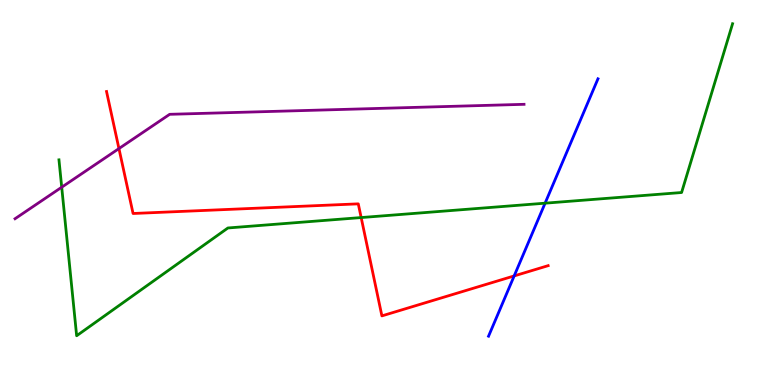[{'lines': ['blue', 'red'], 'intersections': [{'x': 6.63, 'y': 2.83}]}, {'lines': ['green', 'red'], 'intersections': [{'x': 4.66, 'y': 4.35}]}, {'lines': ['purple', 'red'], 'intersections': [{'x': 1.53, 'y': 6.14}]}, {'lines': ['blue', 'green'], 'intersections': [{'x': 7.03, 'y': 4.72}]}, {'lines': ['blue', 'purple'], 'intersections': []}, {'lines': ['green', 'purple'], 'intersections': [{'x': 0.796, 'y': 5.14}]}]